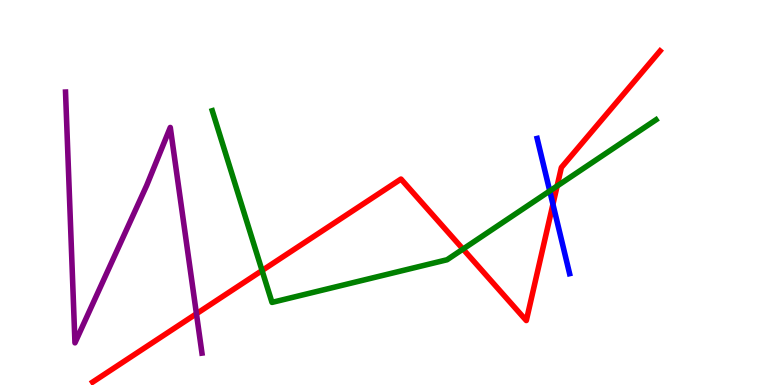[{'lines': ['blue', 'red'], 'intersections': [{'x': 7.13, 'y': 4.69}]}, {'lines': ['green', 'red'], 'intersections': [{'x': 3.38, 'y': 2.97}, {'x': 5.97, 'y': 3.53}, {'x': 7.19, 'y': 5.17}]}, {'lines': ['purple', 'red'], 'intersections': [{'x': 2.53, 'y': 1.85}]}, {'lines': ['blue', 'green'], 'intersections': [{'x': 7.09, 'y': 5.04}]}, {'lines': ['blue', 'purple'], 'intersections': []}, {'lines': ['green', 'purple'], 'intersections': []}]